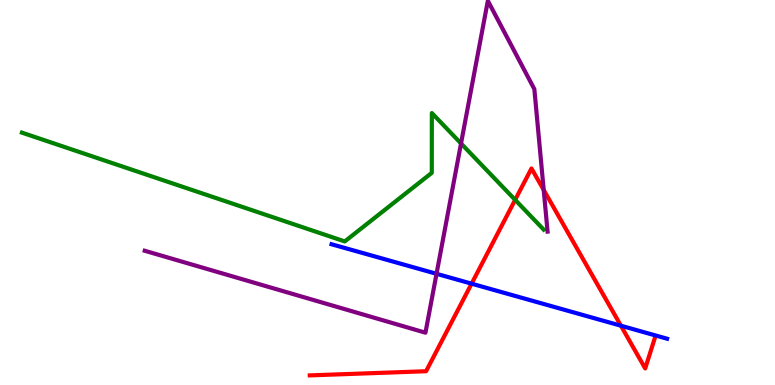[{'lines': ['blue', 'red'], 'intersections': [{'x': 6.09, 'y': 2.63}, {'x': 8.01, 'y': 1.54}]}, {'lines': ['green', 'red'], 'intersections': [{'x': 6.65, 'y': 4.81}]}, {'lines': ['purple', 'red'], 'intersections': [{'x': 7.02, 'y': 5.07}]}, {'lines': ['blue', 'green'], 'intersections': []}, {'lines': ['blue', 'purple'], 'intersections': [{'x': 5.63, 'y': 2.89}]}, {'lines': ['green', 'purple'], 'intersections': [{'x': 5.95, 'y': 6.27}]}]